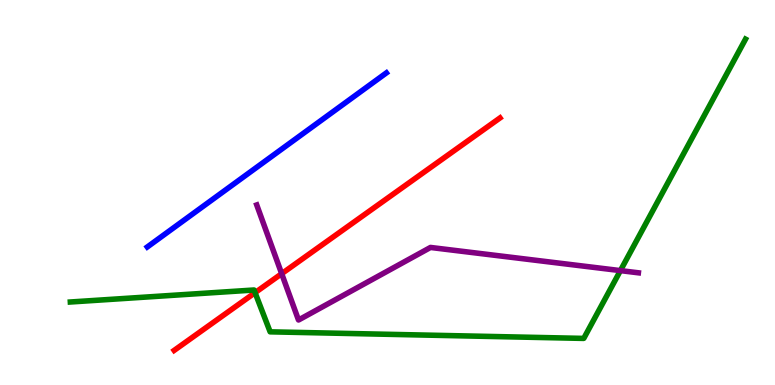[{'lines': ['blue', 'red'], 'intersections': []}, {'lines': ['green', 'red'], 'intersections': [{'x': 3.29, 'y': 2.4}]}, {'lines': ['purple', 'red'], 'intersections': [{'x': 3.63, 'y': 2.89}]}, {'lines': ['blue', 'green'], 'intersections': []}, {'lines': ['blue', 'purple'], 'intersections': []}, {'lines': ['green', 'purple'], 'intersections': [{'x': 8.01, 'y': 2.97}]}]